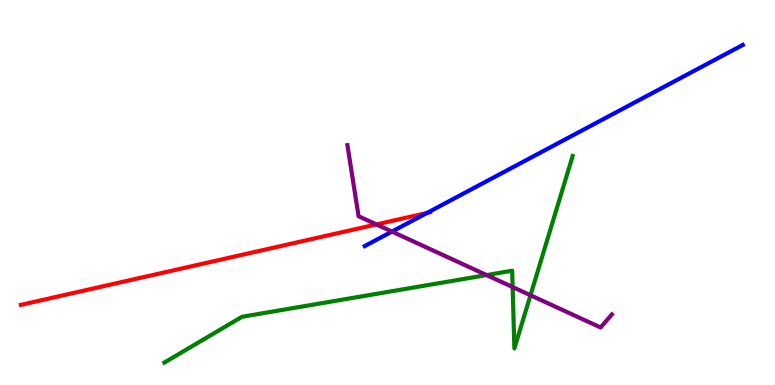[{'lines': ['blue', 'red'], 'intersections': [{'x': 5.51, 'y': 4.47}]}, {'lines': ['green', 'red'], 'intersections': []}, {'lines': ['purple', 'red'], 'intersections': [{'x': 4.86, 'y': 4.17}]}, {'lines': ['blue', 'green'], 'intersections': []}, {'lines': ['blue', 'purple'], 'intersections': [{'x': 5.06, 'y': 3.98}]}, {'lines': ['green', 'purple'], 'intersections': [{'x': 6.28, 'y': 2.86}, {'x': 6.61, 'y': 2.54}, {'x': 6.84, 'y': 2.33}]}]